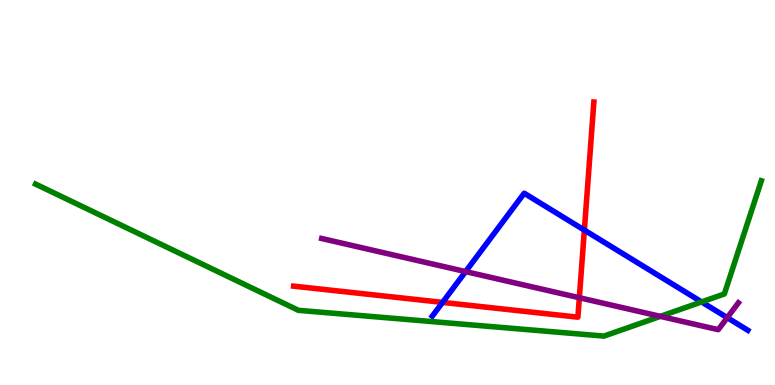[{'lines': ['blue', 'red'], 'intersections': [{'x': 5.71, 'y': 2.15}, {'x': 7.54, 'y': 4.02}]}, {'lines': ['green', 'red'], 'intersections': []}, {'lines': ['purple', 'red'], 'intersections': [{'x': 7.48, 'y': 2.27}]}, {'lines': ['blue', 'green'], 'intersections': [{'x': 9.05, 'y': 2.16}]}, {'lines': ['blue', 'purple'], 'intersections': [{'x': 6.01, 'y': 2.95}, {'x': 9.38, 'y': 1.75}]}, {'lines': ['green', 'purple'], 'intersections': [{'x': 8.52, 'y': 1.78}]}]